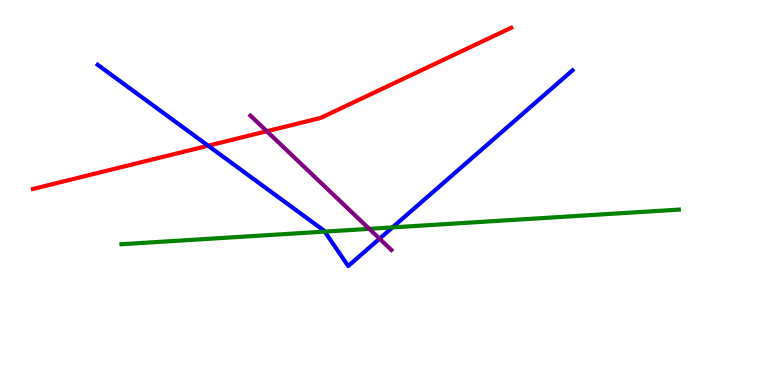[{'lines': ['blue', 'red'], 'intersections': [{'x': 2.69, 'y': 6.22}]}, {'lines': ['green', 'red'], 'intersections': []}, {'lines': ['purple', 'red'], 'intersections': [{'x': 3.44, 'y': 6.59}]}, {'lines': ['blue', 'green'], 'intersections': [{'x': 4.19, 'y': 3.98}, {'x': 5.06, 'y': 4.09}]}, {'lines': ['blue', 'purple'], 'intersections': [{'x': 4.9, 'y': 3.8}]}, {'lines': ['green', 'purple'], 'intersections': [{'x': 4.76, 'y': 4.06}]}]